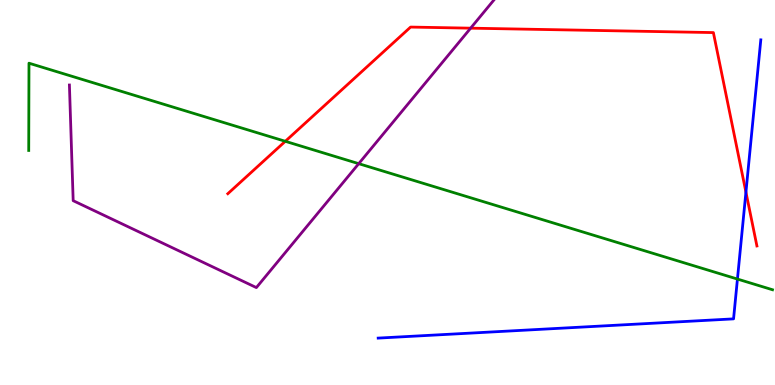[{'lines': ['blue', 'red'], 'intersections': [{'x': 9.62, 'y': 5.01}]}, {'lines': ['green', 'red'], 'intersections': [{'x': 3.68, 'y': 6.33}]}, {'lines': ['purple', 'red'], 'intersections': [{'x': 6.07, 'y': 9.27}]}, {'lines': ['blue', 'green'], 'intersections': [{'x': 9.52, 'y': 2.75}]}, {'lines': ['blue', 'purple'], 'intersections': []}, {'lines': ['green', 'purple'], 'intersections': [{'x': 4.63, 'y': 5.75}]}]